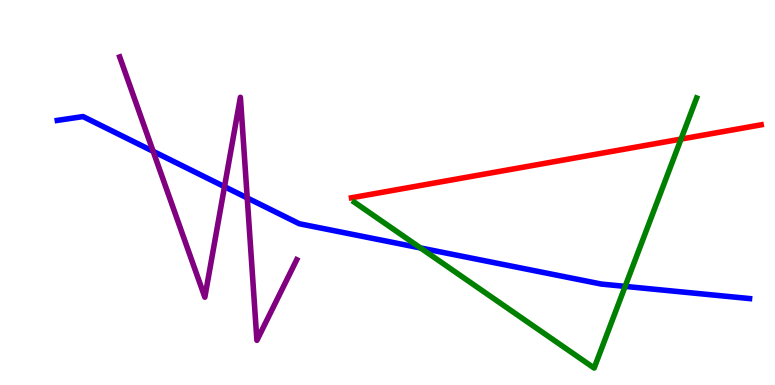[{'lines': ['blue', 'red'], 'intersections': []}, {'lines': ['green', 'red'], 'intersections': [{'x': 8.79, 'y': 6.39}]}, {'lines': ['purple', 'red'], 'intersections': []}, {'lines': ['blue', 'green'], 'intersections': [{'x': 5.43, 'y': 3.56}, {'x': 8.07, 'y': 2.56}]}, {'lines': ['blue', 'purple'], 'intersections': [{'x': 1.98, 'y': 6.07}, {'x': 2.9, 'y': 5.15}, {'x': 3.19, 'y': 4.86}]}, {'lines': ['green', 'purple'], 'intersections': []}]